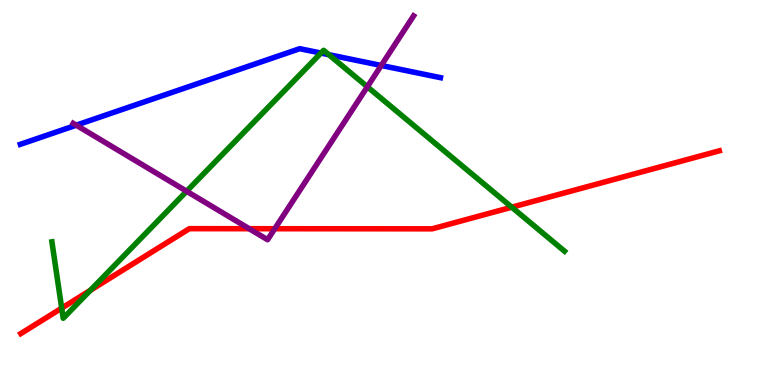[{'lines': ['blue', 'red'], 'intersections': []}, {'lines': ['green', 'red'], 'intersections': [{'x': 0.796, 'y': 2.0}, {'x': 1.17, 'y': 2.46}, {'x': 6.6, 'y': 4.62}]}, {'lines': ['purple', 'red'], 'intersections': [{'x': 3.22, 'y': 4.06}, {'x': 3.55, 'y': 4.06}]}, {'lines': ['blue', 'green'], 'intersections': [{'x': 4.14, 'y': 8.62}, {'x': 4.24, 'y': 8.58}]}, {'lines': ['blue', 'purple'], 'intersections': [{'x': 0.984, 'y': 6.75}, {'x': 4.92, 'y': 8.3}]}, {'lines': ['green', 'purple'], 'intersections': [{'x': 2.41, 'y': 5.03}, {'x': 4.74, 'y': 7.75}]}]